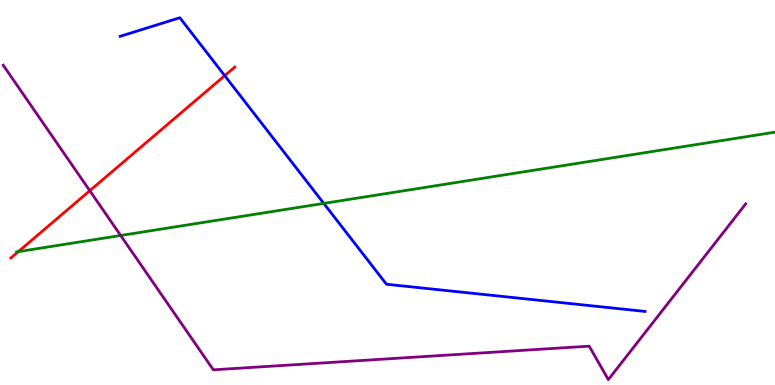[{'lines': ['blue', 'red'], 'intersections': [{'x': 2.9, 'y': 8.03}]}, {'lines': ['green', 'red'], 'intersections': [{'x': 0.236, 'y': 3.46}]}, {'lines': ['purple', 'red'], 'intersections': [{'x': 1.16, 'y': 5.05}]}, {'lines': ['blue', 'green'], 'intersections': [{'x': 4.18, 'y': 4.72}]}, {'lines': ['blue', 'purple'], 'intersections': []}, {'lines': ['green', 'purple'], 'intersections': [{'x': 1.56, 'y': 3.88}]}]